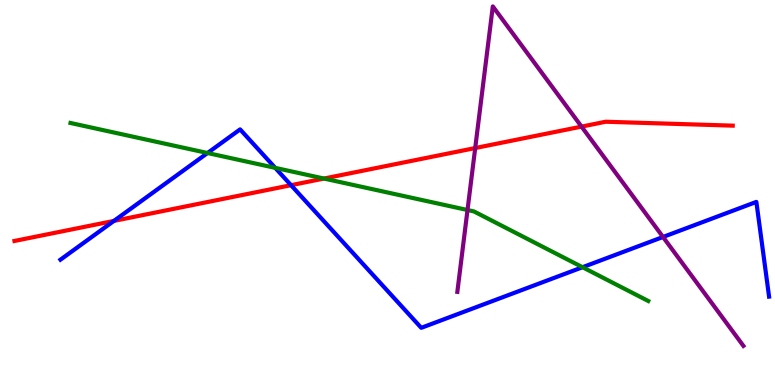[{'lines': ['blue', 'red'], 'intersections': [{'x': 1.47, 'y': 4.26}, {'x': 3.76, 'y': 5.19}]}, {'lines': ['green', 'red'], 'intersections': [{'x': 4.18, 'y': 5.36}]}, {'lines': ['purple', 'red'], 'intersections': [{'x': 6.13, 'y': 6.15}, {'x': 7.5, 'y': 6.71}]}, {'lines': ['blue', 'green'], 'intersections': [{'x': 2.68, 'y': 6.03}, {'x': 3.55, 'y': 5.64}, {'x': 7.52, 'y': 3.06}]}, {'lines': ['blue', 'purple'], 'intersections': [{'x': 8.55, 'y': 3.84}]}, {'lines': ['green', 'purple'], 'intersections': [{'x': 6.03, 'y': 4.54}]}]